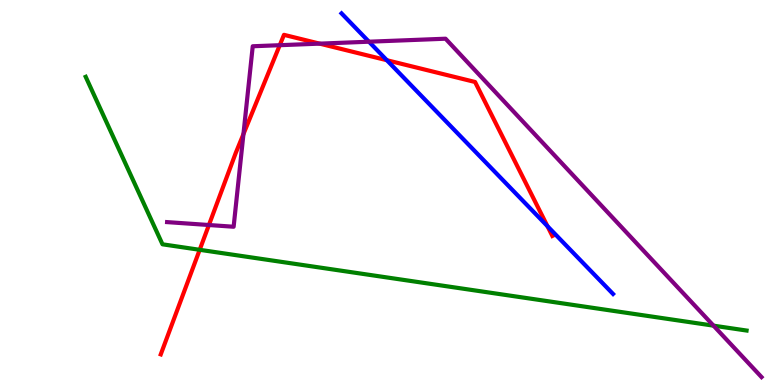[{'lines': ['blue', 'red'], 'intersections': [{'x': 4.99, 'y': 8.44}, {'x': 7.06, 'y': 4.13}]}, {'lines': ['green', 'red'], 'intersections': [{'x': 2.58, 'y': 3.51}]}, {'lines': ['purple', 'red'], 'intersections': [{'x': 2.7, 'y': 4.16}, {'x': 3.14, 'y': 6.52}, {'x': 3.61, 'y': 8.83}, {'x': 4.12, 'y': 8.87}]}, {'lines': ['blue', 'green'], 'intersections': []}, {'lines': ['blue', 'purple'], 'intersections': [{'x': 4.76, 'y': 8.92}]}, {'lines': ['green', 'purple'], 'intersections': [{'x': 9.21, 'y': 1.54}]}]